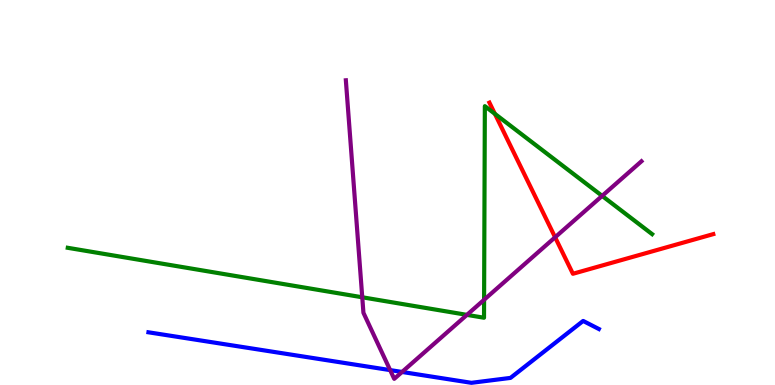[{'lines': ['blue', 'red'], 'intersections': []}, {'lines': ['green', 'red'], 'intersections': [{'x': 6.39, 'y': 7.04}]}, {'lines': ['purple', 'red'], 'intersections': [{'x': 7.16, 'y': 3.84}]}, {'lines': ['blue', 'green'], 'intersections': []}, {'lines': ['blue', 'purple'], 'intersections': [{'x': 5.03, 'y': 0.387}, {'x': 5.19, 'y': 0.339}]}, {'lines': ['green', 'purple'], 'intersections': [{'x': 4.67, 'y': 2.28}, {'x': 6.02, 'y': 1.82}, {'x': 6.25, 'y': 2.21}, {'x': 7.77, 'y': 4.91}]}]